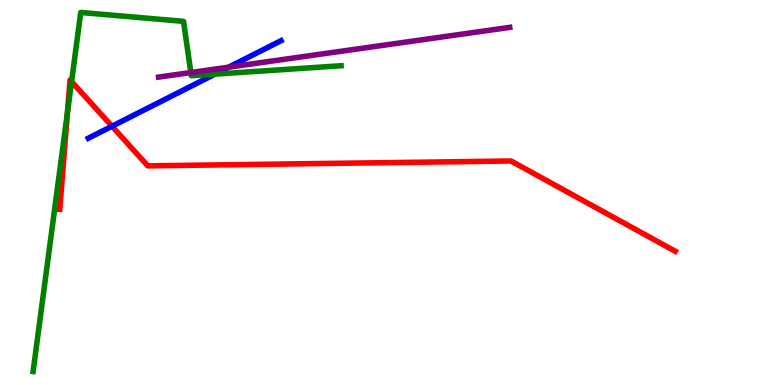[{'lines': ['blue', 'red'], 'intersections': [{'x': 1.44, 'y': 6.72}]}, {'lines': ['green', 'red'], 'intersections': [{'x': 0.87, 'y': 7.07}, {'x': 0.923, 'y': 7.88}]}, {'lines': ['purple', 'red'], 'intersections': []}, {'lines': ['blue', 'green'], 'intersections': [{'x': 2.77, 'y': 8.07}]}, {'lines': ['blue', 'purple'], 'intersections': [{'x': 2.95, 'y': 8.26}]}, {'lines': ['green', 'purple'], 'intersections': [{'x': 2.46, 'y': 8.12}]}]